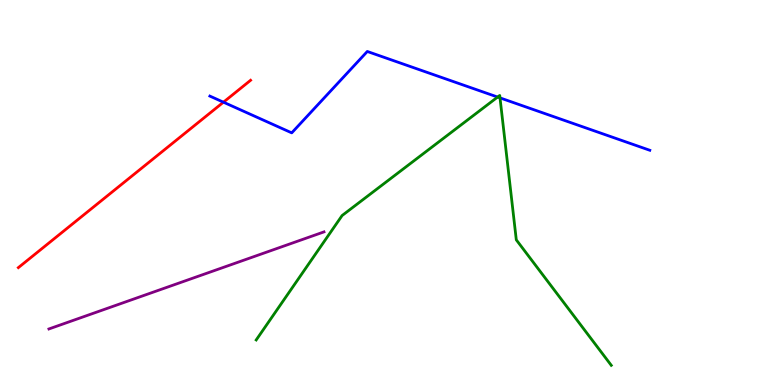[{'lines': ['blue', 'red'], 'intersections': [{'x': 2.88, 'y': 7.35}]}, {'lines': ['green', 'red'], 'intersections': []}, {'lines': ['purple', 'red'], 'intersections': []}, {'lines': ['blue', 'green'], 'intersections': [{'x': 6.42, 'y': 7.48}, {'x': 6.45, 'y': 7.46}]}, {'lines': ['blue', 'purple'], 'intersections': []}, {'lines': ['green', 'purple'], 'intersections': []}]